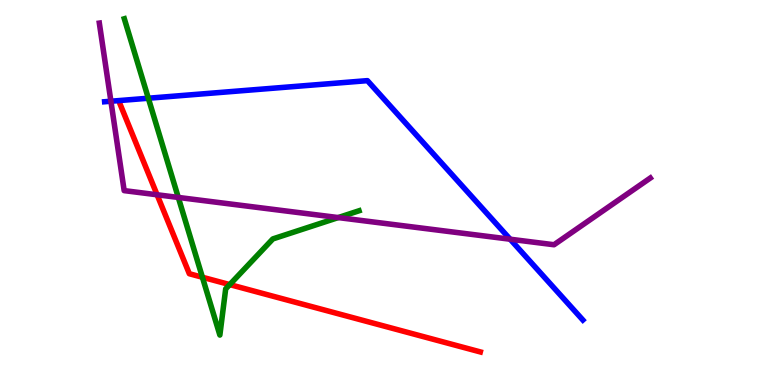[{'lines': ['blue', 'red'], 'intersections': []}, {'lines': ['green', 'red'], 'intersections': [{'x': 2.61, 'y': 2.8}, {'x': 2.96, 'y': 2.61}]}, {'lines': ['purple', 'red'], 'intersections': [{'x': 2.03, 'y': 4.94}]}, {'lines': ['blue', 'green'], 'intersections': [{'x': 1.91, 'y': 7.45}]}, {'lines': ['blue', 'purple'], 'intersections': [{'x': 1.43, 'y': 7.37}, {'x': 6.58, 'y': 3.79}]}, {'lines': ['green', 'purple'], 'intersections': [{'x': 2.3, 'y': 4.87}, {'x': 4.36, 'y': 4.35}]}]